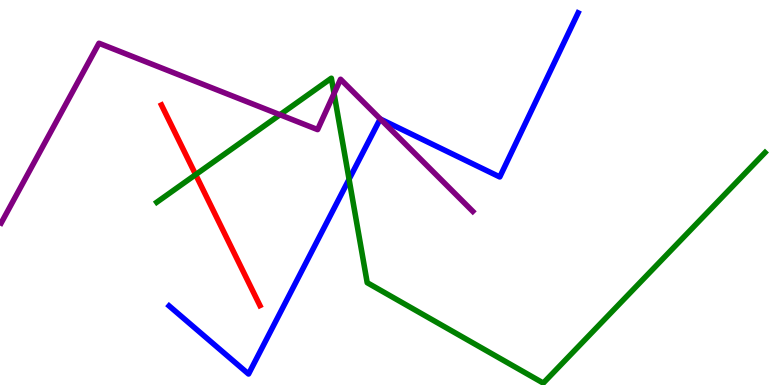[{'lines': ['blue', 'red'], 'intersections': []}, {'lines': ['green', 'red'], 'intersections': [{'x': 2.52, 'y': 5.46}]}, {'lines': ['purple', 'red'], 'intersections': []}, {'lines': ['blue', 'green'], 'intersections': [{'x': 4.5, 'y': 5.34}]}, {'lines': ['blue', 'purple'], 'intersections': [{'x': 4.91, 'y': 6.91}]}, {'lines': ['green', 'purple'], 'intersections': [{'x': 3.61, 'y': 7.02}, {'x': 4.31, 'y': 7.57}]}]